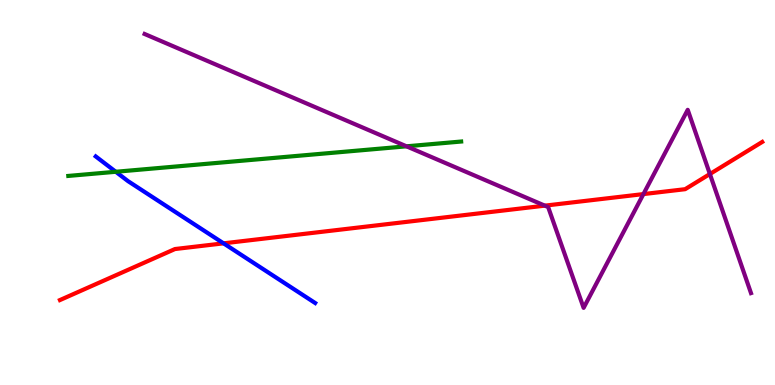[{'lines': ['blue', 'red'], 'intersections': [{'x': 2.88, 'y': 3.68}]}, {'lines': ['green', 'red'], 'intersections': []}, {'lines': ['purple', 'red'], 'intersections': [{'x': 7.03, 'y': 4.66}, {'x': 8.3, 'y': 4.96}, {'x': 9.16, 'y': 5.48}]}, {'lines': ['blue', 'green'], 'intersections': [{'x': 1.49, 'y': 5.54}]}, {'lines': ['blue', 'purple'], 'intersections': []}, {'lines': ['green', 'purple'], 'intersections': [{'x': 5.25, 'y': 6.2}]}]